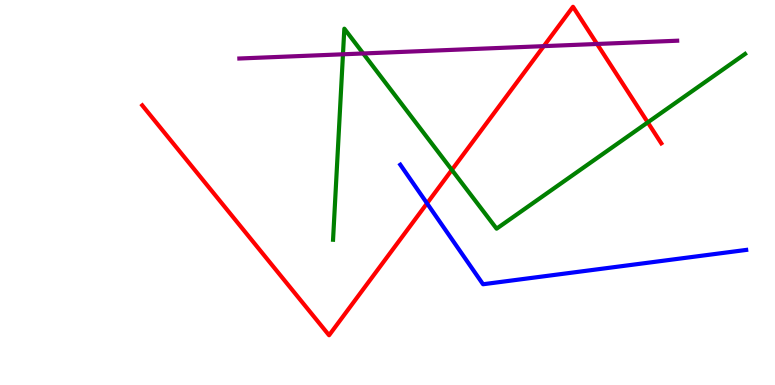[{'lines': ['blue', 'red'], 'intersections': [{'x': 5.51, 'y': 4.72}]}, {'lines': ['green', 'red'], 'intersections': [{'x': 5.83, 'y': 5.59}, {'x': 8.36, 'y': 6.82}]}, {'lines': ['purple', 'red'], 'intersections': [{'x': 7.02, 'y': 8.8}, {'x': 7.7, 'y': 8.86}]}, {'lines': ['blue', 'green'], 'intersections': []}, {'lines': ['blue', 'purple'], 'intersections': []}, {'lines': ['green', 'purple'], 'intersections': [{'x': 4.43, 'y': 8.59}, {'x': 4.69, 'y': 8.61}]}]